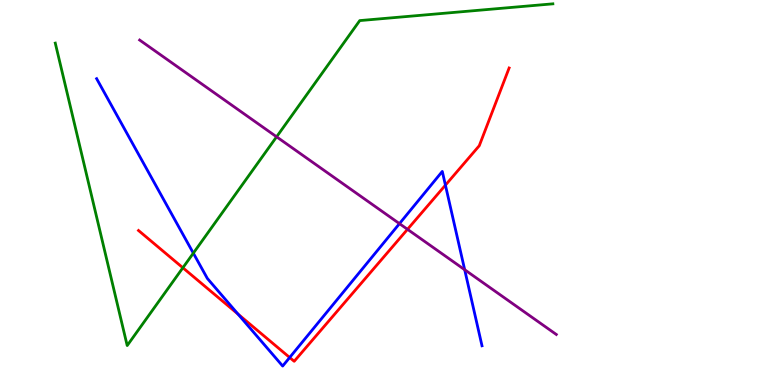[{'lines': ['blue', 'red'], 'intersections': [{'x': 3.07, 'y': 1.84}, {'x': 3.74, 'y': 0.714}, {'x': 5.75, 'y': 5.19}]}, {'lines': ['green', 'red'], 'intersections': [{'x': 2.36, 'y': 3.04}]}, {'lines': ['purple', 'red'], 'intersections': [{'x': 5.26, 'y': 4.04}]}, {'lines': ['blue', 'green'], 'intersections': [{'x': 2.49, 'y': 3.42}]}, {'lines': ['blue', 'purple'], 'intersections': [{'x': 5.15, 'y': 4.19}, {'x': 6.0, 'y': 2.99}]}, {'lines': ['green', 'purple'], 'intersections': [{'x': 3.57, 'y': 6.45}]}]